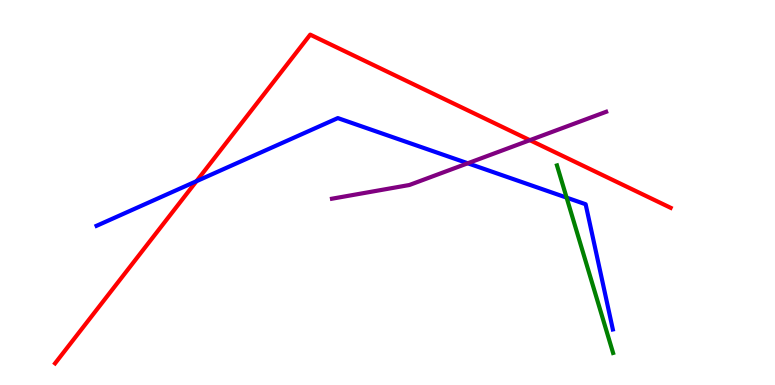[{'lines': ['blue', 'red'], 'intersections': [{'x': 2.54, 'y': 5.29}]}, {'lines': ['green', 'red'], 'intersections': []}, {'lines': ['purple', 'red'], 'intersections': [{'x': 6.84, 'y': 6.36}]}, {'lines': ['blue', 'green'], 'intersections': [{'x': 7.31, 'y': 4.87}]}, {'lines': ['blue', 'purple'], 'intersections': [{'x': 6.04, 'y': 5.76}]}, {'lines': ['green', 'purple'], 'intersections': []}]